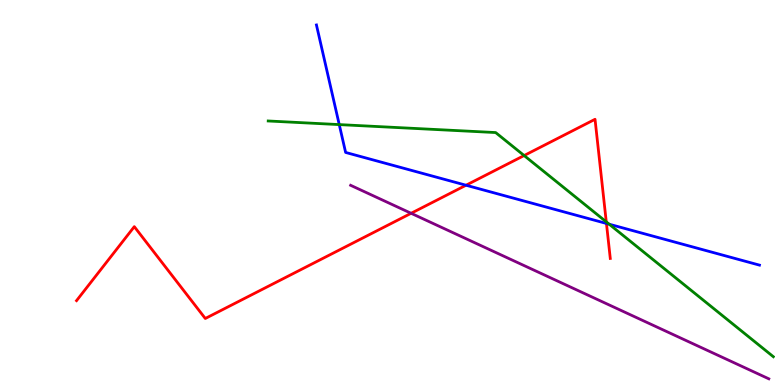[{'lines': ['blue', 'red'], 'intersections': [{'x': 6.01, 'y': 5.19}, {'x': 7.83, 'y': 4.2}]}, {'lines': ['green', 'red'], 'intersections': [{'x': 6.76, 'y': 5.96}, {'x': 7.82, 'y': 4.24}]}, {'lines': ['purple', 'red'], 'intersections': [{'x': 5.3, 'y': 4.46}]}, {'lines': ['blue', 'green'], 'intersections': [{'x': 4.38, 'y': 6.76}, {'x': 7.86, 'y': 4.18}]}, {'lines': ['blue', 'purple'], 'intersections': []}, {'lines': ['green', 'purple'], 'intersections': []}]